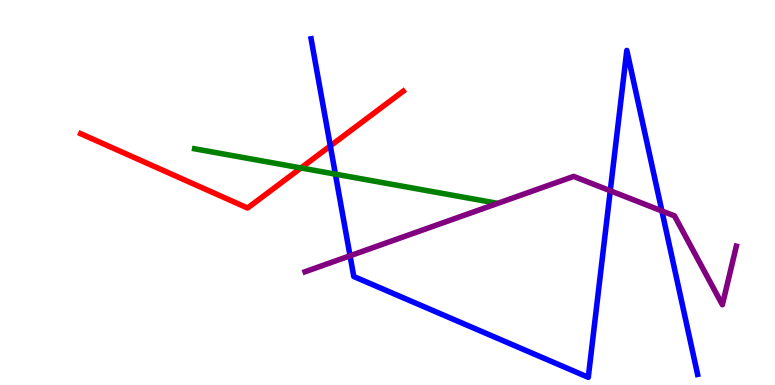[{'lines': ['blue', 'red'], 'intersections': [{'x': 4.26, 'y': 6.21}]}, {'lines': ['green', 'red'], 'intersections': [{'x': 3.88, 'y': 5.64}]}, {'lines': ['purple', 'red'], 'intersections': []}, {'lines': ['blue', 'green'], 'intersections': [{'x': 4.33, 'y': 5.48}]}, {'lines': ['blue', 'purple'], 'intersections': [{'x': 4.52, 'y': 3.36}, {'x': 7.87, 'y': 5.05}, {'x': 8.54, 'y': 4.52}]}, {'lines': ['green', 'purple'], 'intersections': []}]